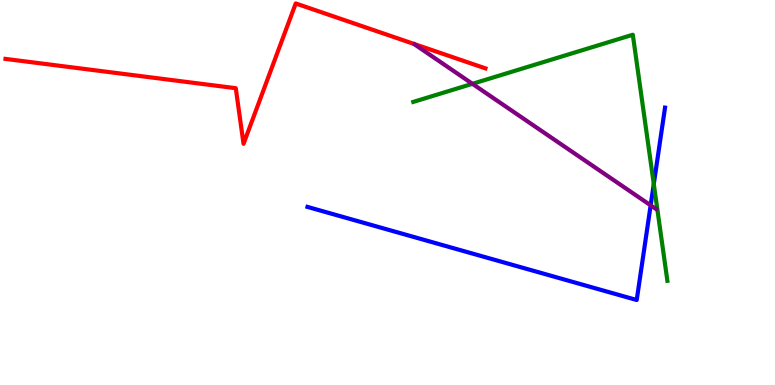[{'lines': ['blue', 'red'], 'intersections': []}, {'lines': ['green', 'red'], 'intersections': []}, {'lines': ['purple', 'red'], 'intersections': []}, {'lines': ['blue', 'green'], 'intersections': [{'x': 8.44, 'y': 5.22}]}, {'lines': ['blue', 'purple'], 'intersections': [{'x': 8.4, 'y': 4.67}]}, {'lines': ['green', 'purple'], 'intersections': [{'x': 6.1, 'y': 7.82}]}]